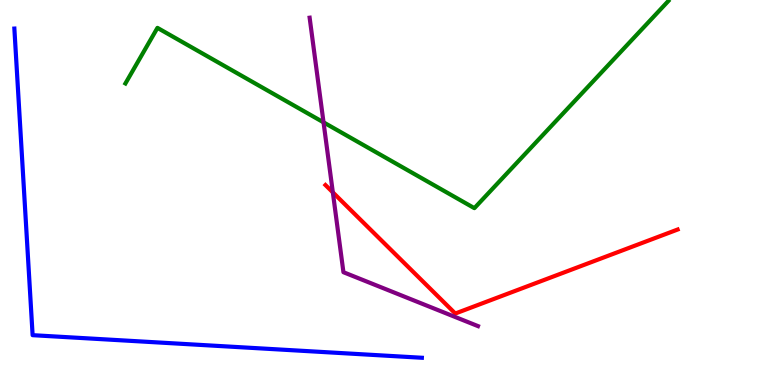[{'lines': ['blue', 'red'], 'intersections': []}, {'lines': ['green', 'red'], 'intersections': []}, {'lines': ['purple', 'red'], 'intersections': [{'x': 4.29, 'y': 5.0}]}, {'lines': ['blue', 'green'], 'intersections': []}, {'lines': ['blue', 'purple'], 'intersections': []}, {'lines': ['green', 'purple'], 'intersections': [{'x': 4.17, 'y': 6.82}]}]